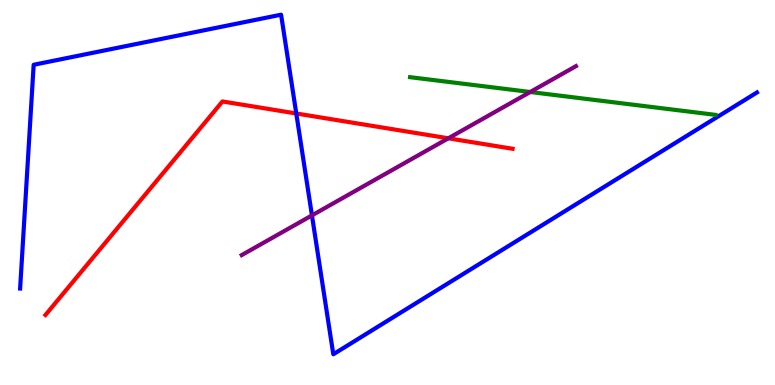[{'lines': ['blue', 'red'], 'intersections': [{'x': 3.82, 'y': 7.05}]}, {'lines': ['green', 'red'], 'intersections': []}, {'lines': ['purple', 'red'], 'intersections': [{'x': 5.79, 'y': 6.41}]}, {'lines': ['blue', 'green'], 'intersections': []}, {'lines': ['blue', 'purple'], 'intersections': [{'x': 4.03, 'y': 4.41}]}, {'lines': ['green', 'purple'], 'intersections': [{'x': 6.84, 'y': 7.61}]}]